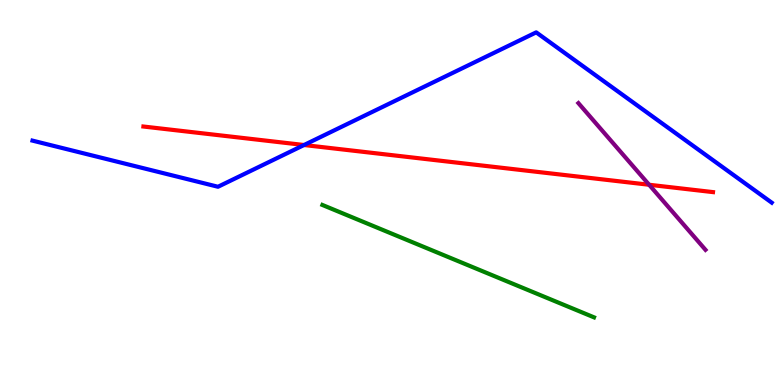[{'lines': ['blue', 'red'], 'intersections': [{'x': 3.92, 'y': 6.23}]}, {'lines': ['green', 'red'], 'intersections': []}, {'lines': ['purple', 'red'], 'intersections': [{'x': 8.38, 'y': 5.2}]}, {'lines': ['blue', 'green'], 'intersections': []}, {'lines': ['blue', 'purple'], 'intersections': []}, {'lines': ['green', 'purple'], 'intersections': []}]